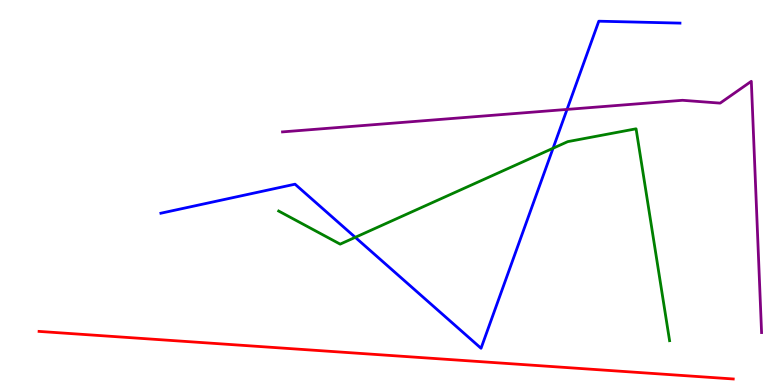[{'lines': ['blue', 'red'], 'intersections': []}, {'lines': ['green', 'red'], 'intersections': []}, {'lines': ['purple', 'red'], 'intersections': []}, {'lines': ['blue', 'green'], 'intersections': [{'x': 4.58, 'y': 3.84}, {'x': 7.14, 'y': 6.15}]}, {'lines': ['blue', 'purple'], 'intersections': [{'x': 7.32, 'y': 7.16}]}, {'lines': ['green', 'purple'], 'intersections': []}]